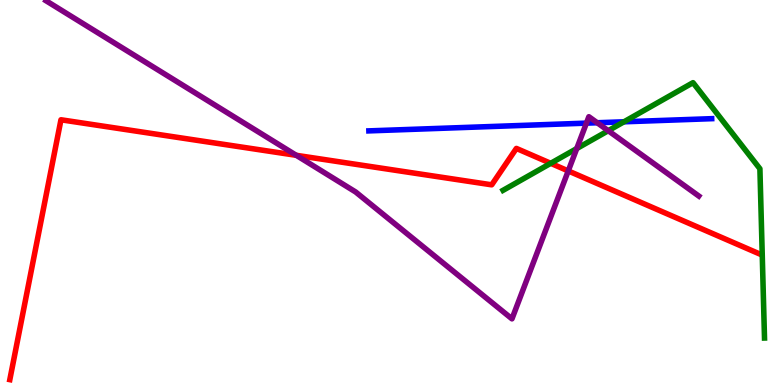[{'lines': ['blue', 'red'], 'intersections': []}, {'lines': ['green', 'red'], 'intersections': [{'x': 7.11, 'y': 5.76}]}, {'lines': ['purple', 'red'], 'intersections': [{'x': 3.82, 'y': 5.97}, {'x': 7.33, 'y': 5.56}]}, {'lines': ['blue', 'green'], 'intersections': [{'x': 8.05, 'y': 6.84}]}, {'lines': ['blue', 'purple'], 'intersections': [{'x': 7.57, 'y': 6.8}, {'x': 7.71, 'y': 6.81}]}, {'lines': ['green', 'purple'], 'intersections': [{'x': 7.44, 'y': 6.14}, {'x': 7.85, 'y': 6.6}]}]